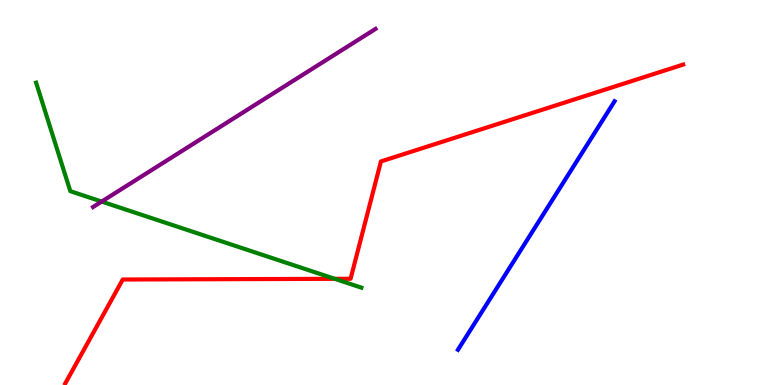[{'lines': ['blue', 'red'], 'intersections': []}, {'lines': ['green', 'red'], 'intersections': [{'x': 4.32, 'y': 2.76}]}, {'lines': ['purple', 'red'], 'intersections': []}, {'lines': ['blue', 'green'], 'intersections': []}, {'lines': ['blue', 'purple'], 'intersections': []}, {'lines': ['green', 'purple'], 'intersections': [{'x': 1.31, 'y': 4.76}]}]